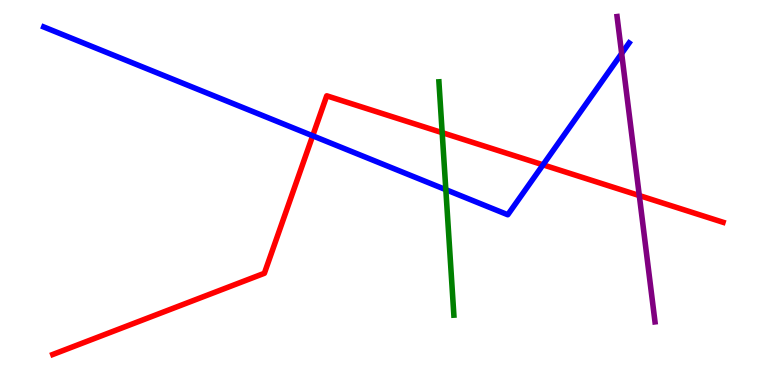[{'lines': ['blue', 'red'], 'intersections': [{'x': 4.03, 'y': 6.47}, {'x': 7.01, 'y': 5.72}]}, {'lines': ['green', 'red'], 'intersections': [{'x': 5.71, 'y': 6.55}]}, {'lines': ['purple', 'red'], 'intersections': [{'x': 8.25, 'y': 4.92}]}, {'lines': ['blue', 'green'], 'intersections': [{'x': 5.75, 'y': 5.07}]}, {'lines': ['blue', 'purple'], 'intersections': [{'x': 8.02, 'y': 8.61}]}, {'lines': ['green', 'purple'], 'intersections': []}]